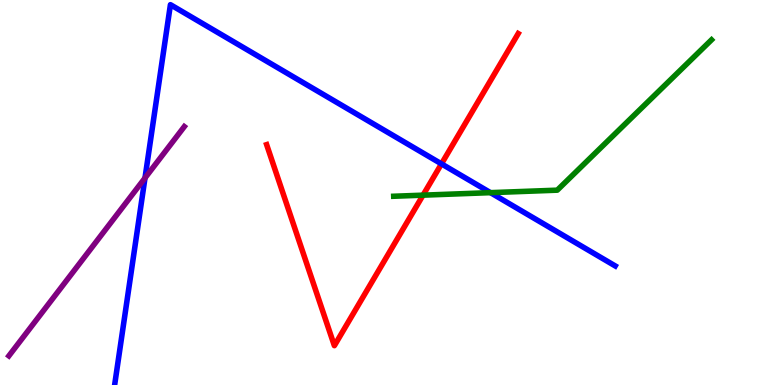[{'lines': ['blue', 'red'], 'intersections': [{'x': 5.7, 'y': 5.74}]}, {'lines': ['green', 'red'], 'intersections': [{'x': 5.46, 'y': 4.93}]}, {'lines': ['purple', 'red'], 'intersections': []}, {'lines': ['blue', 'green'], 'intersections': [{'x': 6.33, 'y': 5.0}]}, {'lines': ['blue', 'purple'], 'intersections': [{'x': 1.87, 'y': 5.38}]}, {'lines': ['green', 'purple'], 'intersections': []}]